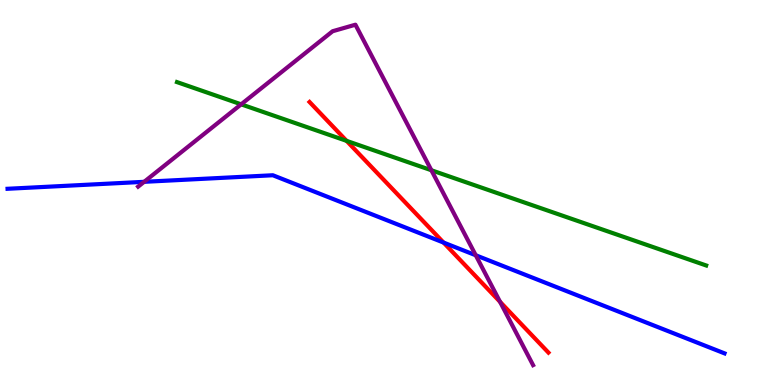[{'lines': ['blue', 'red'], 'intersections': [{'x': 5.72, 'y': 3.7}]}, {'lines': ['green', 'red'], 'intersections': [{'x': 4.47, 'y': 6.34}]}, {'lines': ['purple', 'red'], 'intersections': [{'x': 6.45, 'y': 2.16}]}, {'lines': ['blue', 'green'], 'intersections': []}, {'lines': ['blue', 'purple'], 'intersections': [{'x': 1.86, 'y': 5.28}, {'x': 6.14, 'y': 3.37}]}, {'lines': ['green', 'purple'], 'intersections': [{'x': 3.11, 'y': 7.29}, {'x': 5.57, 'y': 5.58}]}]